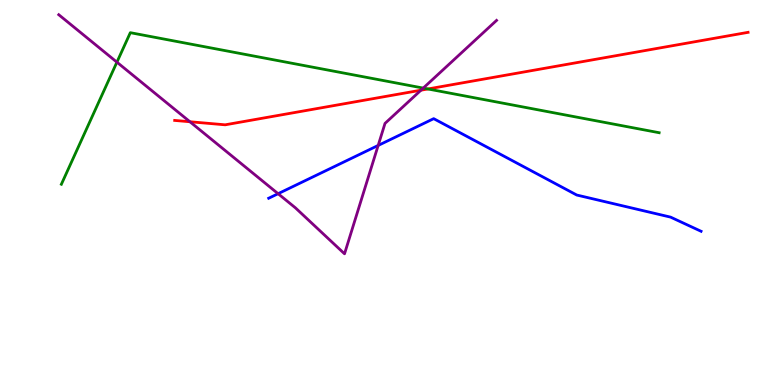[{'lines': ['blue', 'red'], 'intersections': []}, {'lines': ['green', 'red'], 'intersections': [{'x': 5.52, 'y': 7.69}]}, {'lines': ['purple', 'red'], 'intersections': [{'x': 2.45, 'y': 6.84}, {'x': 5.43, 'y': 7.66}]}, {'lines': ['blue', 'green'], 'intersections': []}, {'lines': ['blue', 'purple'], 'intersections': [{'x': 3.59, 'y': 4.97}, {'x': 4.88, 'y': 6.22}]}, {'lines': ['green', 'purple'], 'intersections': [{'x': 1.51, 'y': 8.39}, {'x': 5.46, 'y': 7.71}]}]